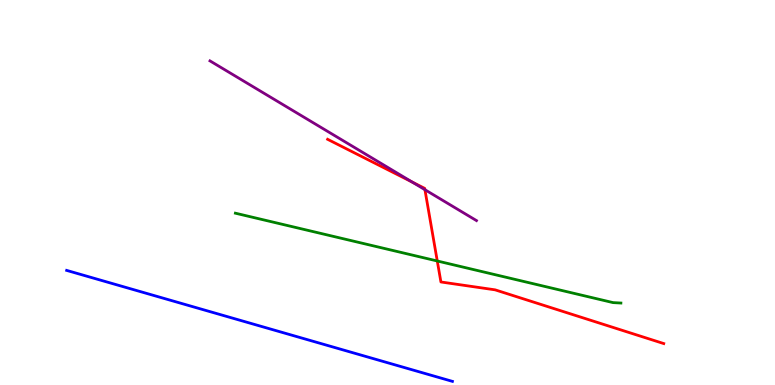[{'lines': ['blue', 'red'], 'intersections': []}, {'lines': ['green', 'red'], 'intersections': [{'x': 5.64, 'y': 3.22}]}, {'lines': ['purple', 'red'], 'intersections': [{'x': 5.32, 'y': 5.27}, {'x': 5.48, 'y': 5.07}]}, {'lines': ['blue', 'green'], 'intersections': []}, {'lines': ['blue', 'purple'], 'intersections': []}, {'lines': ['green', 'purple'], 'intersections': []}]